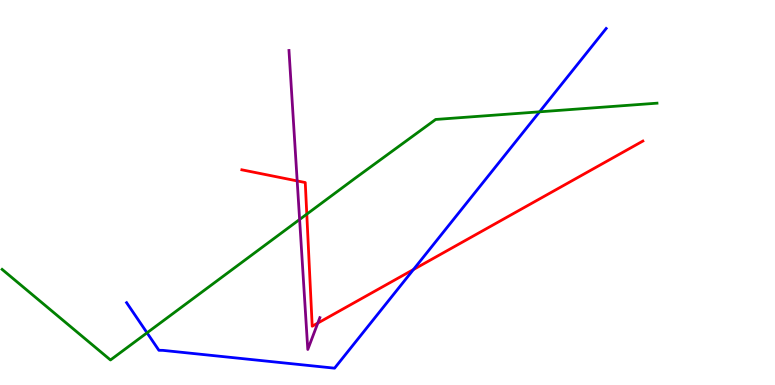[{'lines': ['blue', 'red'], 'intersections': [{'x': 5.33, 'y': 3.0}]}, {'lines': ['green', 'red'], 'intersections': [{'x': 3.96, 'y': 4.44}]}, {'lines': ['purple', 'red'], 'intersections': [{'x': 3.83, 'y': 5.3}, {'x': 4.1, 'y': 1.61}]}, {'lines': ['blue', 'green'], 'intersections': [{'x': 1.9, 'y': 1.36}, {'x': 6.96, 'y': 7.1}]}, {'lines': ['blue', 'purple'], 'intersections': []}, {'lines': ['green', 'purple'], 'intersections': [{'x': 3.87, 'y': 4.3}]}]